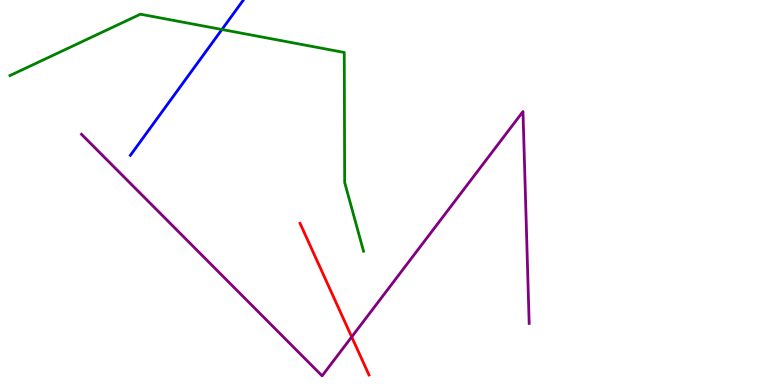[{'lines': ['blue', 'red'], 'intersections': []}, {'lines': ['green', 'red'], 'intersections': []}, {'lines': ['purple', 'red'], 'intersections': [{'x': 4.54, 'y': 1.25}]}, {'lines': ['blue', 'green'], 'intersections': [{'x': 2.86, 'y': 9.23}]}, {'lines': ['blue', 'purple'], 'intersections': []}, {'lines': ['green', 'purple'], 'intersections': []}]